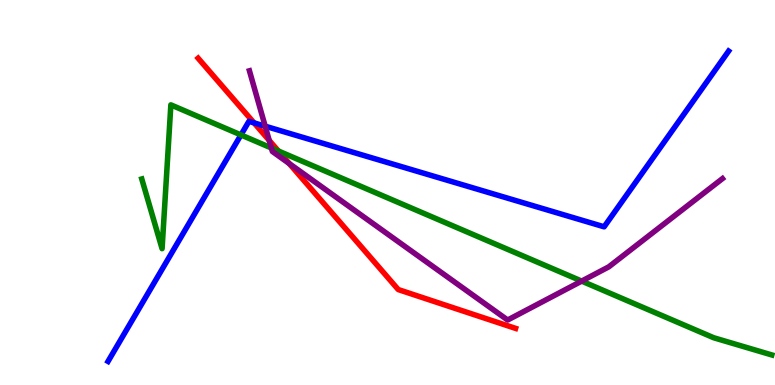[{'lines': ['blue', 'red'], 'intersections': [{'x': 3.28, 'y': 6.81}]}, {'lines': ['green', 'red'], 'intersections': [{'x': 3.59, 'y': 6.08}]}, {'lines': ['purple', 'red'], 'intersections': [{'x': 3.47, 'y': 6.35}, {'x': 3.73, 'y': 5.75}]}, {'lines': ['blue', 'green'], 'intersections': [{'x': 3.11, 'y': 6.5}]}, {'lines': ['blue', 'purple'], 'intersections': [{'x': 3.42, 'y': 6.72}]}, {'lines': ['green', 'purple'], 'intersections': [{'x': 3.5, 'y': 6.16}, {'x': 7.51, 'y': 2.7}]}]